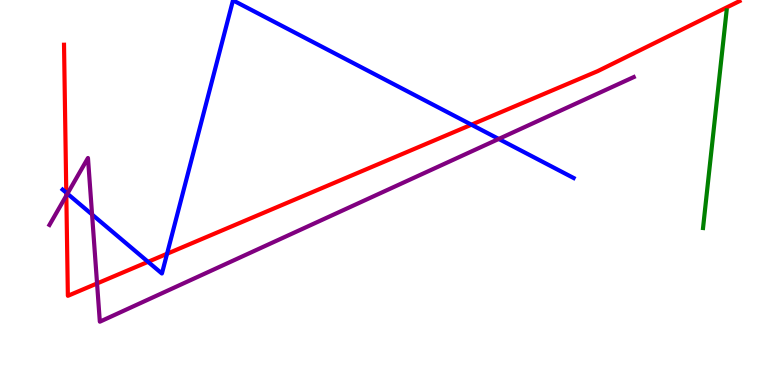[{'lines': ['blue', 'red'], 'intersections': [{'x': 0.855, 'y': 4.99}, {'x': 1.91, 'y': 3.2}, {'x': 2.16, 'y': 3.41}, {'x': 6.08, 'y': 6.76}]}, {'lines': ['green', 'red'], 'intersections': []}, {'lines': ['purple', 'red'], 'intersections': [{'x': 0.856, 'y': 4.92}, {'x': 1.25, 'y': 2.64}]}, {'lines': ['blue', 'green'], 'intersections': []}, {'lines': ['blue', 'purple'], 'intersections': [{'x': 0.87, 'y': 4.97}, {'x': 1.19, 'y': 4.43}, {'x': 6.44, 'y': 6.39}]}, {'lines': ['green', 'purple'], 'intersections': []}]